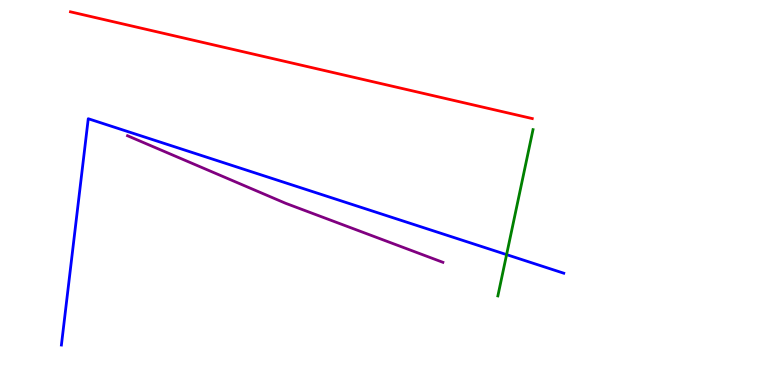[{'lines': ['blue', 'red'], 'intersections': []}, {'lines': ['green', 'red'], 'intersections': []}, {'lines': ['purple', 'red'], 'intersections': []}, {'lines': ['blue', 'green'], 'intersections': [{'x': 6.54, 'y': 3.39}]}, {'lines': ['blue', 'purple'], 'intersections': []}, {'lines': ['green', 'purple'], 'intersections': []}]